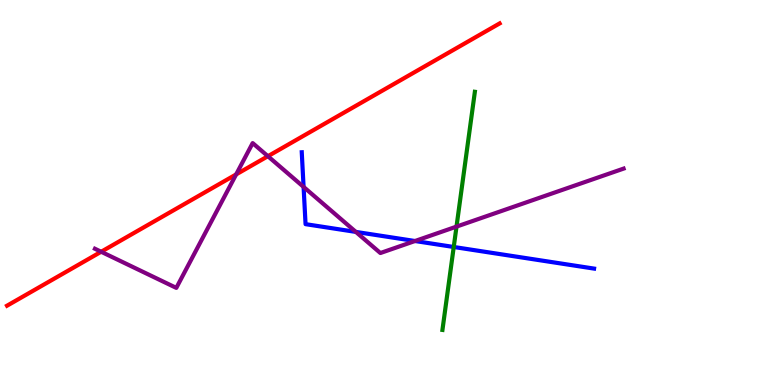[{'lines': ['blue', 'red'], 'intersections': []}, {'lines': ['green', 'red'], 'intersections': []}, {'lines': ['purple', 'red'], 'intersections': [{'x': 1.31, 'y': 3.46}, {'x': 3.05, 'y': 5.47}, {'x': 3.46, 'y': 5.94}]}, {'lines': ['blue', 'green'], 'intersections': [{'x': 5.85, 'y': 3.58}]}, {'lines': ['blue', 'purple'], 'intersections': [{'x': 3.92, 'y': 5.14}, {'x': 4.59, 'y': 3.98}, {'x': 5.35, 'y': 3.74}]}, {'lines': ['green', 'purple'], 'intersections': [{'x': 5.89, 'y': 4.11}]}]